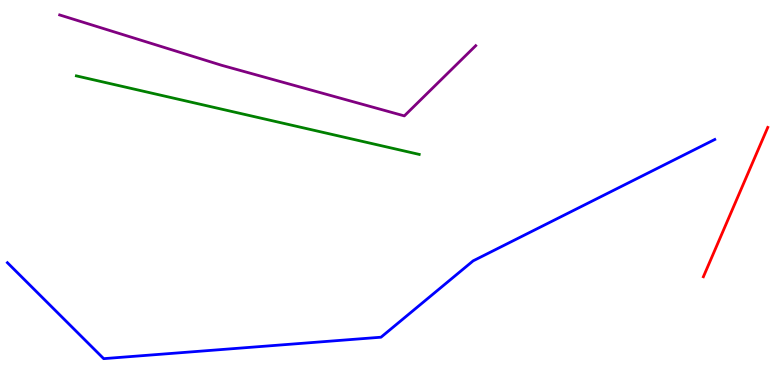[{'lines': ['blue', 'red'], 'intersections': []}, {'lines': ['green', 'red'], 'intersections': []}, {'lines': ['purple', 'red'], 'intersections': []}, {'lines': ['blue', 'green'], 'intersections': []}, {'lines': ['blue', 'purple'], 'intersections': []}, {'lines': ['green', 'purple'], 'intersections': []}]